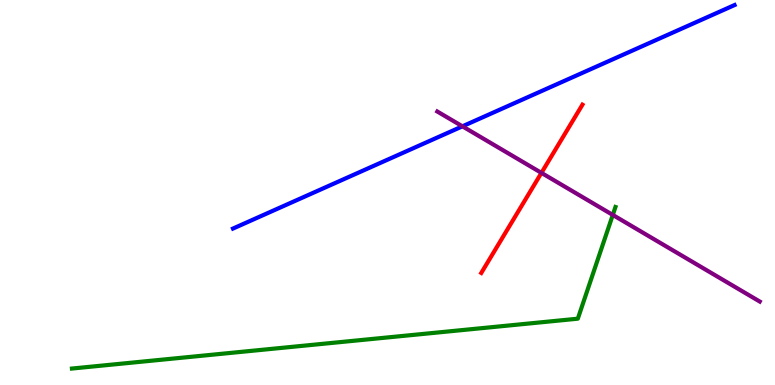[{'lines': ['blue', 'red'], 'intersections': []}, {'lines': ['green', 'red'], 'intersections': []}, {'lines': ['purple', 'red'], 'intersections': [{'x': 6.99, 'y': 5.51}]}, {'lines': ['blue', 'green'], 'intersections': []}, {'lines': ['blue', 'purple'], 'intersections': [{'x': 5.97, 'y': 6.72}]}, {'lines': ['green', 'purple'], 'intersections': [{'x': 7.91, 'y': 4.42}]}]